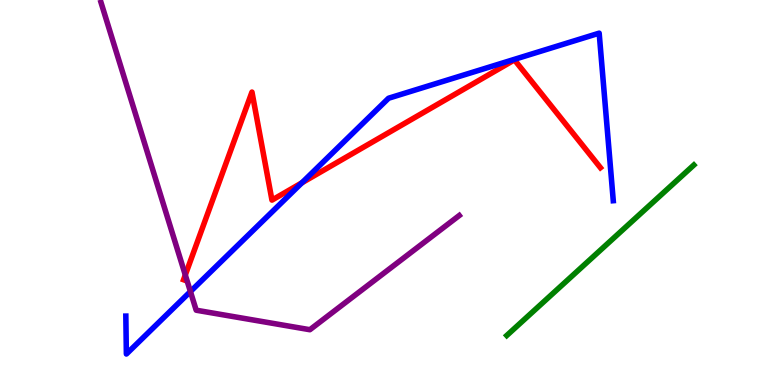[{'lines': ['blue', 'red'], 'intersections': [{'x': 3.9, 'y': 5.25}]}, {'lines': ['green', 'red'], 'intersections': []}, {'lines': ['purple', 'red'], 'intersections': [{'x': 2.39, 'y': 2.86}]}, {'lines': ['blue', 'green'], 'intersections': []}, {'lines': ['blue', 'purple'], 'intersections': [{'x': 2.46, 'y': 2.43}]}, {'lines': ['green', 'purple'], 'intersections': []}]